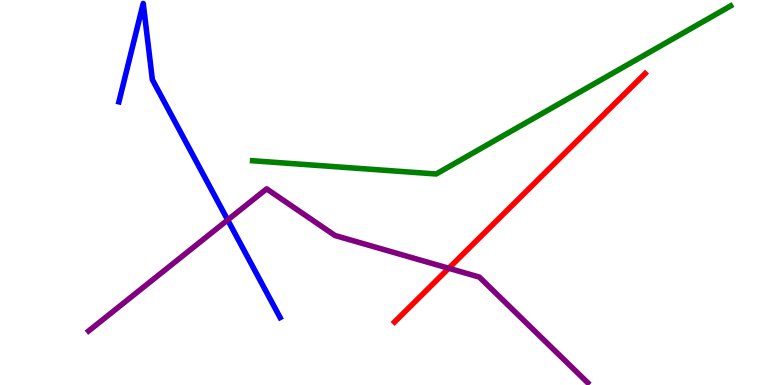[{'lines': ['blue', 'red'], 'intersections': []}, {'lines': ['green', 'red'], 'intersections': []}, {'lines': ['purple', 'red'], 'intersections': [{'x': 5.79, 'y': 3.03}]}, {'lines': ['blue', 'green'], 'intersections': []}, {'lines': ['blue', 'purple'], 'intersections': [{'x': 2.94, 'y': 4.29}]}, {'lines': ['green', 'purple'], 'intersections': []}]